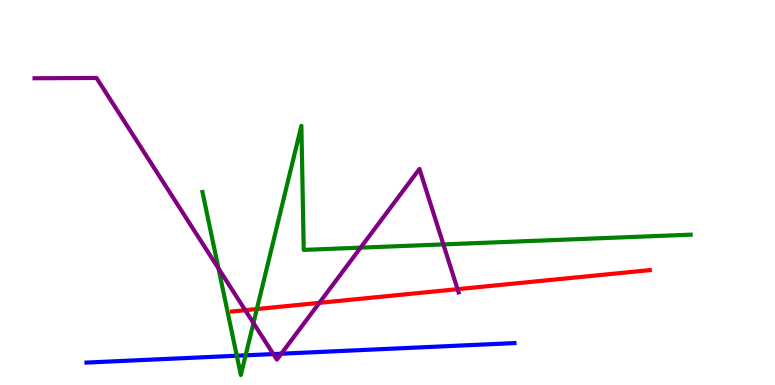[{'lines': ['blue', 'red'], 'intersections': []}, {'lines': ['green', 'red'], 'intersections': [{'x': 3.31, 'y': 1.97}]}, {'lines': ['purple', 'red'], 'intersections': [{'x': 3.16, 'y': 1.94}, {'x': 4.12, 'y': 2.13}, {'x': 5.9, 'y': 2.49}]}, {'lines': ['blue', 'green'], 'intersections': [{'x': 3.06, 'y': 0.76}, {'x': 3.17, 'y': 0.771}]}, {'lines': ['blue', 'purple'], 'intersections': [{'x': 3.53, 'y': 0.803}, {'x': 3.63, 'y': 0.813}]}, {'lines': ['green', 'purple'], 'intersections': [{'x': 2.82, 'y': 3.03}, {'x': 3.27, 'y': 1.61}, {'x': 4.65, 'y': 3.57}, {'x': 5.72, 'y': 3.65}]}]